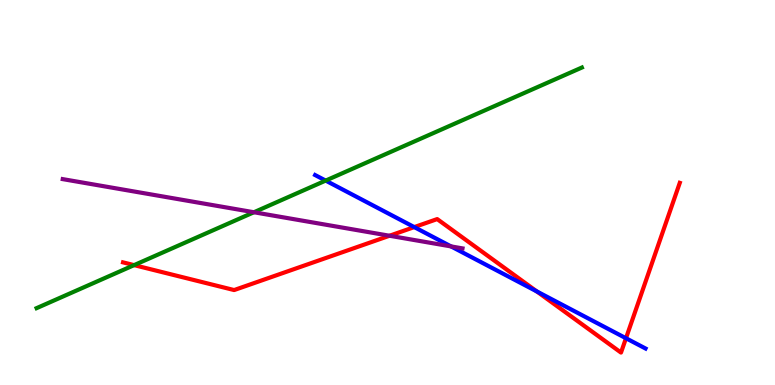[{'lines': ['blue', 'red'], 'intersections': [{'x': 5.35, 'y': 4.1}, {'x': 6.93, 'y': 2.43}, {'x': 8.08, 'y': 1.21}]}, {'lines': ['green', 'red'], 'intersections': [{'x': 1.73, 'y': 3.11}]}, {'lines': ['purple', 'red'], 'intersections': [{'x': 5.03, 'y': 3.88}]}, {'lines': ['blue', 'green'], 'intersections': [{'x': 4.2, 'y': 5.31}]}, {'lines': ['blue', 'purple'], 'intersections': [{'x': 5.82, 'y': 3.6}]}, {'lines': ['green', 'purple'], 'intersections': [{'x': 3.28, 'y': 4.49}]}]